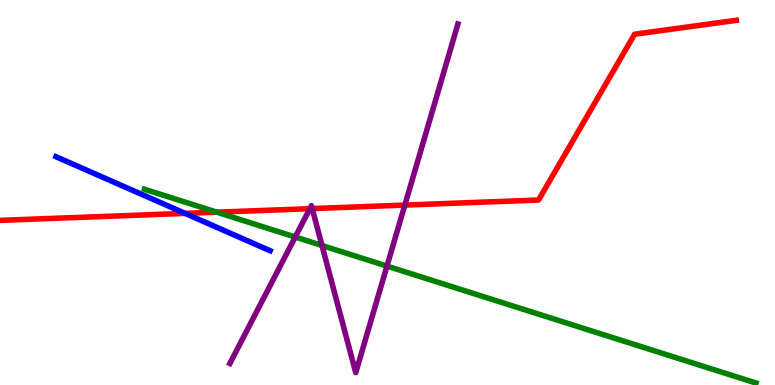[{'lines': ['blue', 'red'], 'intersections': [{'x': 2.39, 'y': 4.46}]}, {'lines': ['green', 'red'], 'intersections': [{'x': 2.8, 'y': 4.49}]}, {'lines': ['purple', 'red'], 'intersections': [{'x': 4.0, 'y': 4.58}, {'x': 4.03, 'y': 4.58}, {'x': 5.22, 'y': 4.67}]}, {'lines': ['blue', 'green'], 'intersections': []}, {'lines': ['blue', 'purple'], 'intersections': []}, {'lines': ['green', 'purple'], 'intersections': [{'x': 3.81, 'y': 3.84}, {'x': 4.15, 'y': 3.62}, {'x': 4.99, 'y': 3.09}]}]